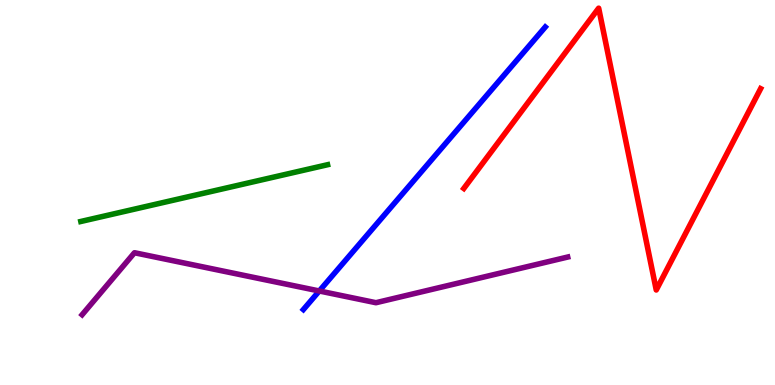[{'lines': ['blue', 'red'], 'intersections': []}, {'lines': ['green', 'red'], 'intersections': []}, {'lines': ['purple', 'red'], 'intersections': []}, {'lines': ['blue', 'green'], 'intersections': []}, {'lines': ['blue', 'purple'], 'intersections': [{'x': 4.12, 'y': 2.44}]}, {'lines': ['green', 'purple'], 'intersections': []}]